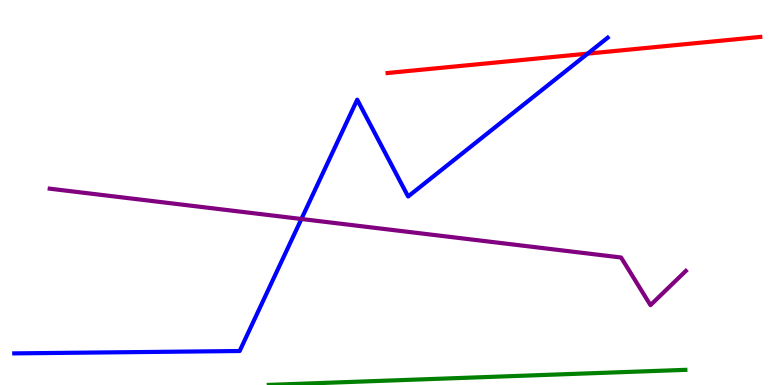[{'lines': ['blue', 'red'], 'intersections': [{'x': 7.58, 'y': 8.61}]}, {'lines': ['green', 'red'], 'intersections': []}, {'lines': ['purple', 'red'], 'intersections': []}, {'lines': ['blue', 'green'], 'intersections': []}, {'lines': ['blue', 'purple'], 'intersections': [{'x': 3.89, 'y': 4.31}]}, {'lines': ['green', 'purple'], 'intersections': []}]